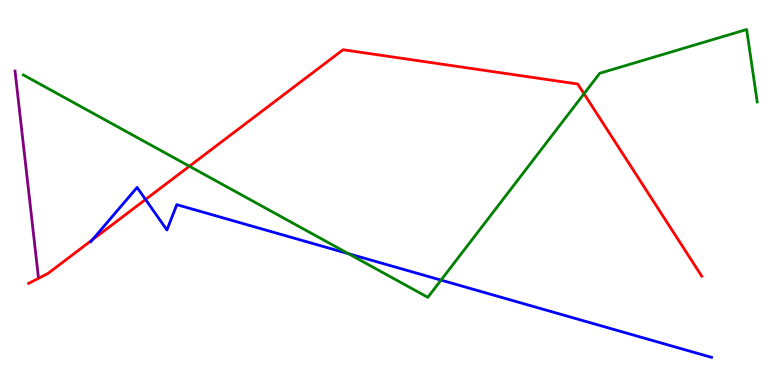[{'lines': ['blue', 'red'], 'intersections': [{'x': 1.19, 'y': 3.77}, {'x': 1.88, 'y': 4.82}]}, {'lines': ['green', 'red'], 'intersections': [{'x': 2.44, 'y': 5.68}, {'x': 7.54, 'y': 7.56}]}, {'lines': ['purple', 'red'], 'intersections': []}, {'lines': ['blue', 'green'], 'intersections': [{'x': 4.5, 'y': 3.41}, {'x': 5.69, 'y': 2.72}]}, {'lines': ['blue', 'purple'], 'intersections': []}, {'lines': ['green', 'purple'], 'intersections': []}]